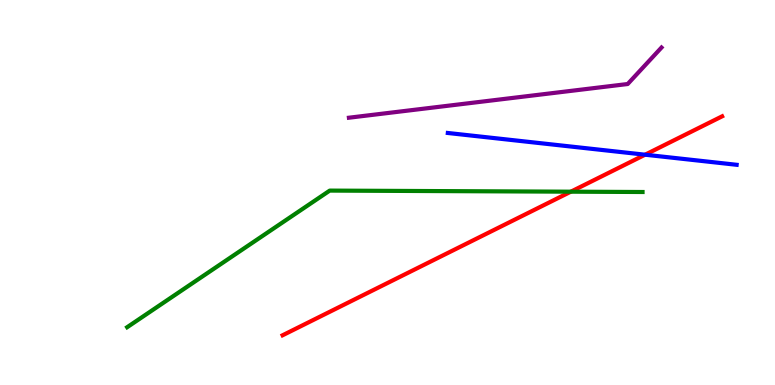[{'lines': ['blue', 'red'], 'intersections': [{'x': 8.32, 'y': 5.98}]}, {'lines': ['green', 'red'], 'intersections': [{'x': 7.37, 'y': 5.02}]}, {'lines': ['purple', 'red'], 'intersections': []}, {'lines': ['blue', 'green'], 'intersections': []}, {'lines': ['blue', 'purple'], 'intersections': []}, {'lines': ['green', 'purple'], 'intersections': []}]